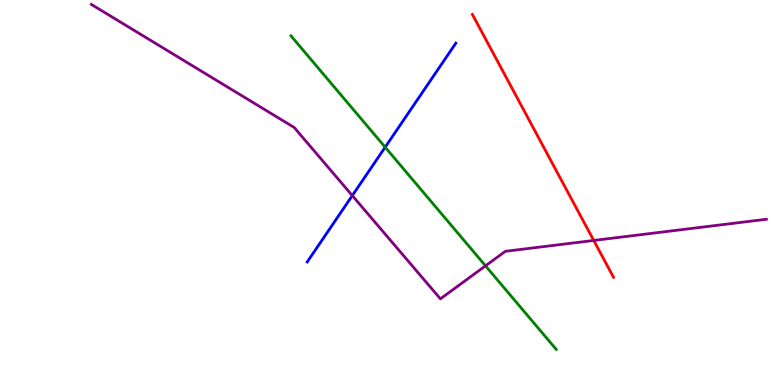[{'lines': ['blue', 'red'], 'intersections': []}, {'lines': ['green', 'red'], 'intersections': []}, {'lines': ['purple', 'red'], 'intersections': [{'x': 7.66, 'y': 3.75}]}, {'lines': ['blue', 'green'], 'intersections': [{'x': 4.97, 'y': 6.18}]}, {'lines': ['blue', 'purple'], 'intersections': [{'x': 4.55, 'y': 4.92}]}, {'lines': ['green', 'purple'], 'intersections': [{'x': 6.26, 'y': 3.1}]}]